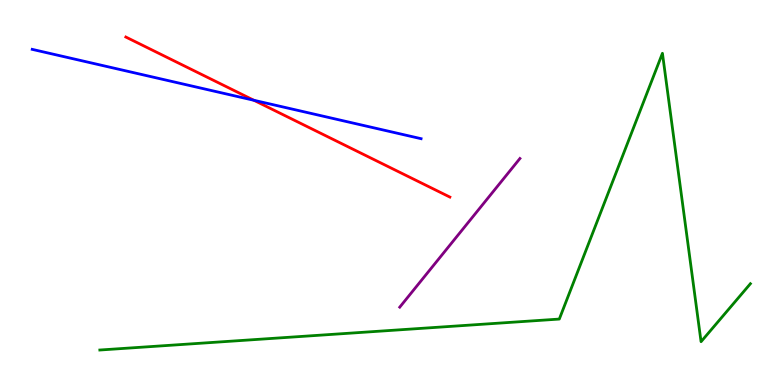[{'lines': ['blue', 'red'], 'intersections': [{'x': 3.28, 'y': 7.4}]}, {'lines': ['green', 'red'], 'intersections': []}, {'lines': ['purple', 'red'], 'intersections': []}, {'lines': ['blue', 'green'], 'intersections': []}, {'lines': ['blue', 'purple'], 'intersections': []}, {'lines': ['green', 'purple'], 'intersections': []}]